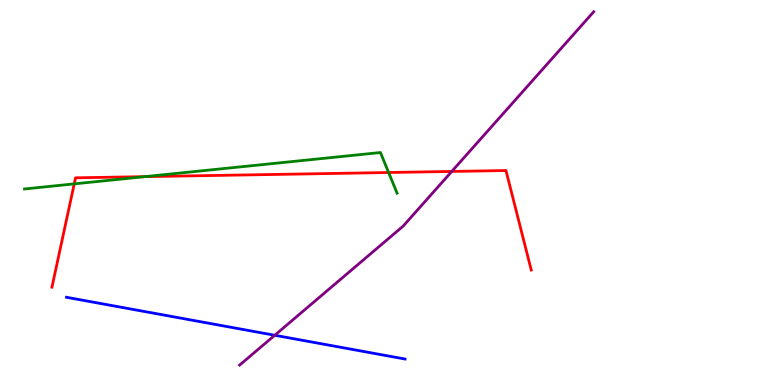[{'lines': ['blue', 'red'], 'intersections': []}, {'lines': ['green', 'red'], 'intersections': [{'x': 0.958, 'y': 5.22}, {'x': 1.87, 'y': 5.41}, {'x': 5.01, 'y': 5.52}]}, {'lines': ['purple', 'red'], 'intersections': [{'x': 5.83, 'y': 5.55}]}, {'lines': ['blue', 'green'], 'intersections': []}, {'lines': ['blue', 'purple'], 'intersections': [{'x': 3.54, 'y': 1.29}]}, {'lines': ['green', 'purple'], 'intersections': []}]